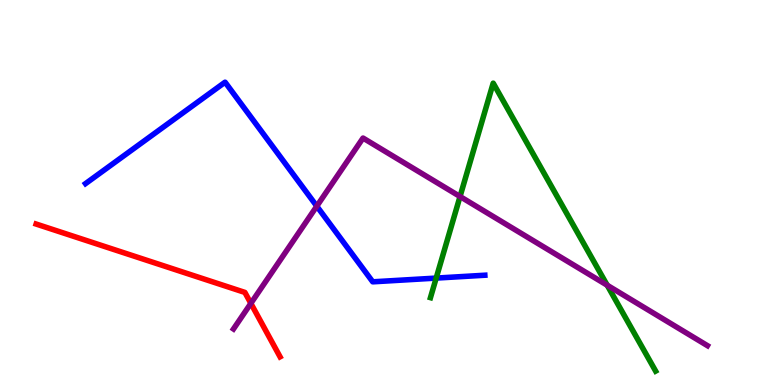[{'lines': ['blue', 'red'], 'intersections': []}, {'lines': ['green', 'red'], 'intersections': []}, {'lines': ['purple', 'red'], 'intersections': [{'x': 3.24, 'y': 2.12}]}, {'lines': ['blue', 'green'], 'intersections': [{'x': 5.63, 'y': 2.78}]}, {'lines': ['blue', 'purple'], 'intersections': [{'x': 4.09, 'y': 4.64}]}, {'lines': ['green', 'purple'], 'intersections': [{'x': 5.94, 'y': 4.9}, {'x': 7.83, 'y': 2.59}]}]